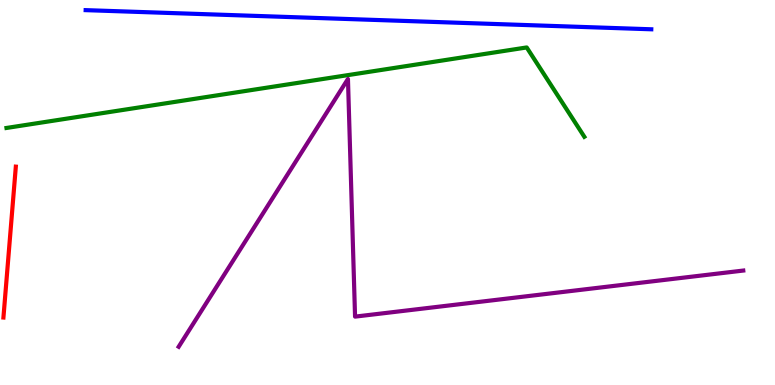[{'lines': ['blue', 'red'], 'intersections': []}, {'lines': ['green', 'red'], 'intersections': []}, {'lines': ['purple', 'red'], 'intersections': []}, {'lines': ['blue', 'green'], 'intersections': []}, {'lines': ['blue', 'purple'], 'intersections': []}, {'lines': ['green', 'purple'], 'intersections': []}]